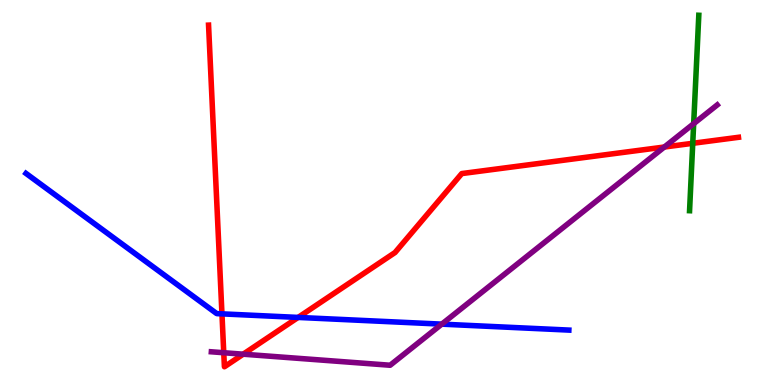[{'lines': ['blue', 'red'], 'intersections': [{'x': 2.86, 'y': 1.85}, {'x': 3.85, 'y': 1.76}]}, {'lines': ['green', 'red'], 'intersections': [{'x': 8.94, 'y': 6.28}]}, {'lines': ['purple', 'red'], 'intersections': [{'x': 2.89, 'y': 0.838}, {'x': 3.14, 'y': 0.8}, {'x': 8.57, 'y': 6.18}]}, {'lines': ['blue', 'green'], 'intersections': []}, {'lines': ['blue', 'purple'], 'intersections': [{'x': 5.7, 'y': 1.58}]}, {'lines': ['green', 'purple'], 'intersections': [{'x': 8.95, 'y': 6.79}]}]